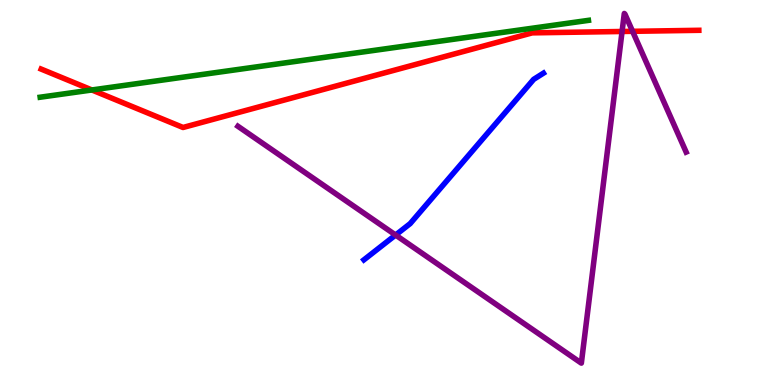[{'lines': ['blue', 'red'], 'intersections': []}, {'lines': ['green', 'red'], 'intersections': [{'x': 1.19, 'y': 7.66}]}, {'lines': ['purple', 'red'], 'intersections': [{'x': 8.03, 'y': 9.18}, {'x': 8.16, 'y': 9.19}]}, {'lines': ['blue', 'green'], 'intersections': []}, {'lines': ['blue', 'purple'], 'intersections': [{'x': 5.1, 'y': 3.9}]}, {'lines': ['green', 'purple'], 'intersections': []}]